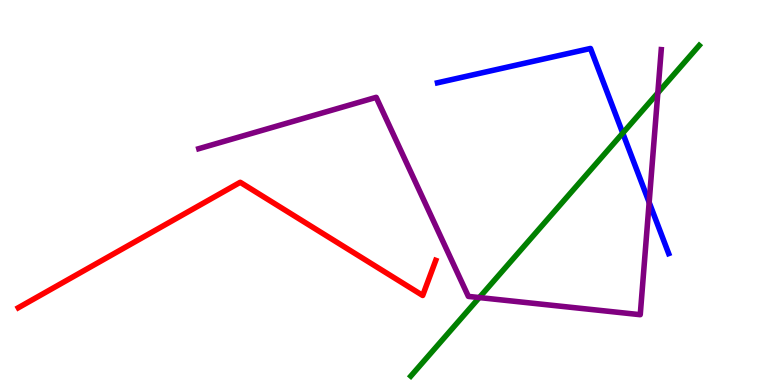[{'lines': ['blue', 'red'], 'intersections': []}, {'lines': ['green', 'red'], 'intersections': []}, {'lines': ['purple', 'red'], 'intersections': []}, {'lines': ['blue', 'green'], 'intersections': [{'x': 8.04, 'y': 6.54}]}, {'lines': ['blue', 'purple'], 'intersections': [{'x': 8.38, 'y': 4.74}]}, {'lines': ['green', 'purple'], 'intersections': [{'x': 6.18, 'y': 2.27}, {'x': 8.49, 'y': 7.59}]}]